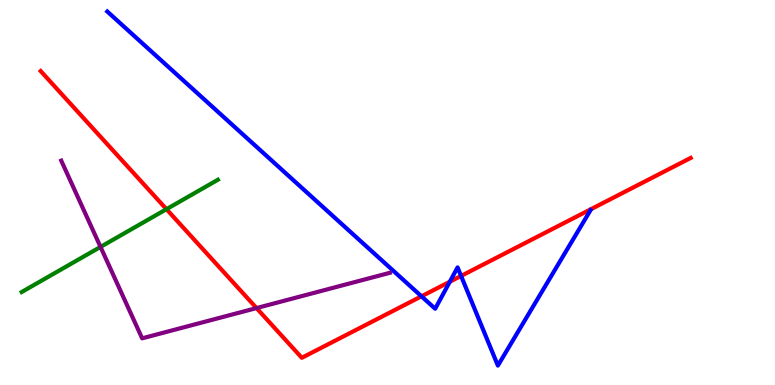[{'lines': ['blue', 'red'], 'intersections': [{'x': 5.44, 'y': 2.3}, {'x': 5.8, 'y': 2.68}, {'x': 5.95, 'y': 2.83}]}, {'lines': ['green', 'red'], 'intersections': [{'x': 2.15, 'y': 4.57}]}, {'lines': ['purple', 'red'], 'intersections': [{'x': 3.31, 'y': 2.0}]}, {'lines': ['blue', 'green'], 'intersections': []}, {'lines': ['blue', 'purple'], 'intersections': []}, {'lines': ['green', 'purple'], 'intersections': [{'x': 1.3, 'y': 3.59}]}]